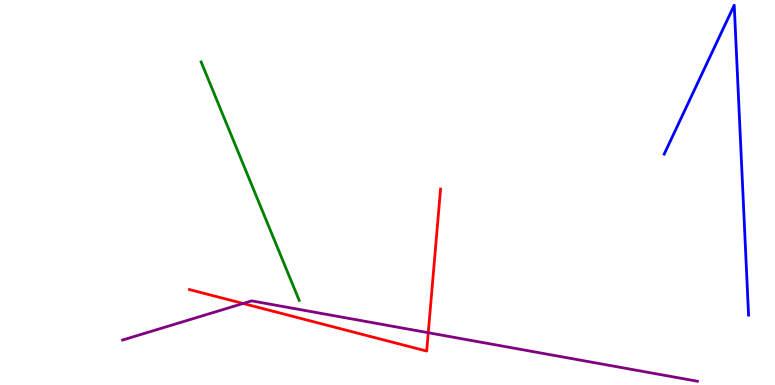[{'lines': ['blue', 'red'], 'intersections': []}, {'lines': ['green', 'red'], 'intersections': []}, {'lines': ['purple', 'red'], 'intersections': [{'x': 3.14, 'y': 2.12}, {'x': 5.53, 'y': 1.36}]}, {'lines': ['blue', 'green'], 'intersections': []}, {'lines': ['blue', 'purple'], 'intersections': []}, {'lines': ['green', 'purple'], 'intersections': []}]